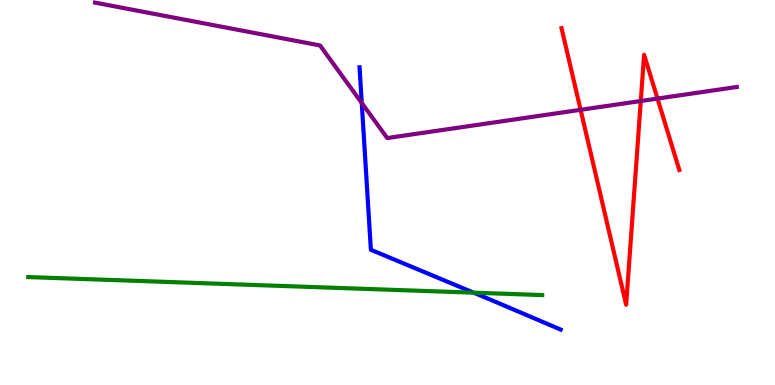[{'lines': ['blue', 'red'], 'intersections': []}, {'lines': ['green', 'red'], 'intersections': []}, {'lines': ['purple', 'red'], 'intersections': [{'x': 7.49, 'y': 7.15}, {'x': 8.27, 'y': 7.38}, {'x': 8.48, 'y': 7.44}]}, {'lines': ['blue', 'green'], 'intersections': [{'x': 6.11, 'y': 2.4}]}, {'lines': ['blue', 'purple'], 'intersections': [{'x': 4.67, 'y': 7.33}]}, {'lines': ['green', 'purple'], 'intersections': []}]